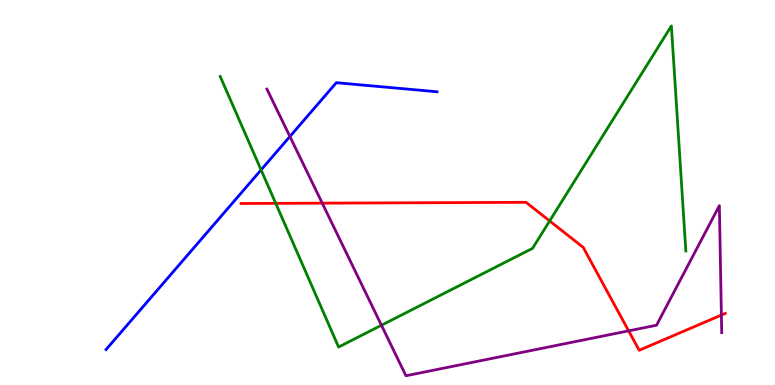[{'lines': ['blue', 'red'], 'intersections': []}, {'lines': ['green', 'red'], 'intersections': [{'x': 3.56, 'y': 4.72}, {'x': 7.09, 'y': 4.26}]}, {'lines': ['purple', 'red'], 'intersections': [{'x': 4.16, 'y': 4.72}, {'x': 8.11, 'y': 1.41}, {'x': 9.31, 'y': 1.82}]}, {'lines': ['blue', 'green'], 'intersections': [{'x': 3.37, 'y': 5.59}]}, {'lines': ['blue', 'purple'], 'intersections': [{'x': 3.74, 'y': 6.45}]}, {'lines': ['green', 'purple'], 'intersections': [{'x': 4.92, 'y': 1.55}]}]